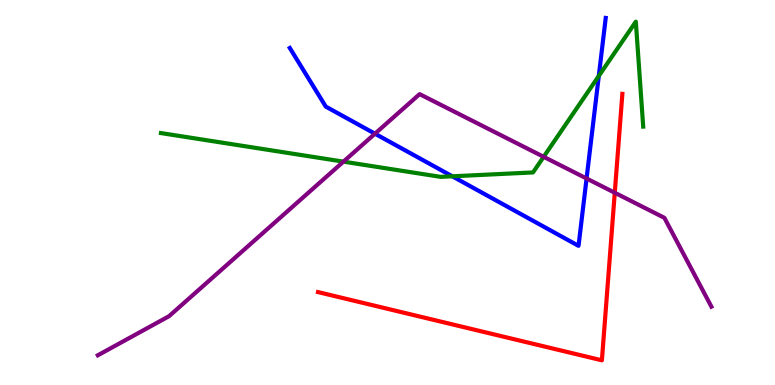[{'lines': ['blue', 'red'], 'intersections': []}, {'lines': ['green', 'red'], 'intersections': []}, {'lines': ['purple', 'red'], 'intersections': [{'x': 7.93, 'y': 4.99}]}, {'lines': ['blue', 'green'], 'intersections': [{'x': 5.84, 'y': 5.42}, {'x': 7.73, 'y': 8.03}]}, {'lines': ['blue', 'purple'], 'intersections': [{'x': 4.84, 'y': 6.53}, {'x': 7.57, 'y': 5.36}]}, {'lines': ['green', 'purple'], 'intersections': [{'x': 4.43, 'y': 5.8}, {'x': 7.01, 'y': 5.93}]}]